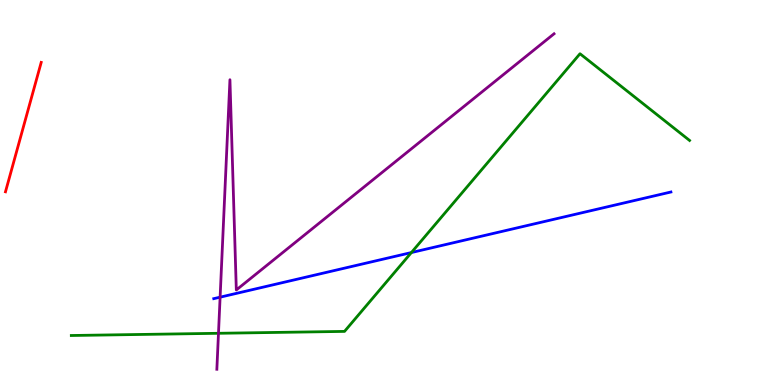[{'lines': ['blue', 'red'], 'intersections': []}, {'lines': ['green', 'red'], 'intersections': []}, {'lines': ['purple', 'red'], 'intersections': []}, {'lines': ['blue', 'green'], 'intersections': [{'x': 5.31, 'y': 3.44}]}, {'lines': ['blue', 'purple'], 'intersections': [{'x': 2.84, 'y': 2.28}]}, {'lines': ['green', 'purple'], 'intersections': [{'x': 2.82, 'y': 1.34}]}]